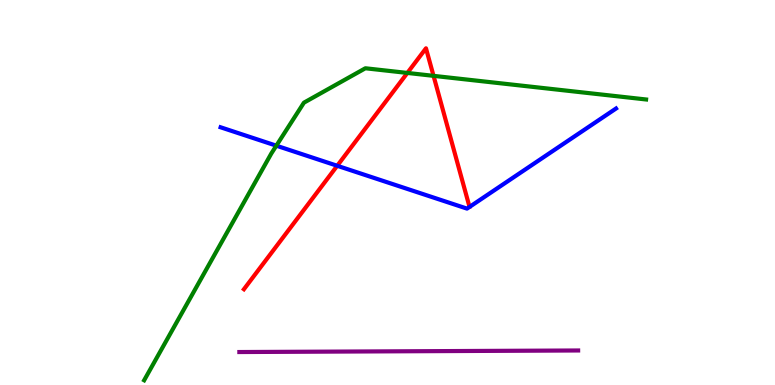[{'lines': ['blue', 'red'], 'intersections': [{'x': 4.35, 'y': 5.69}]}, {'lines': ['green', 'red'], 'intersections': [{'x': 5.26, 'y': 8.11}, {'x': 5.59, 'y': 8.03}]}, {'lines': ['purple', 'red'], 'intersections': []}, {'lines': ['blue', 'green'], 'intersections': [{'x': 3.57, 'y': 6.22}]}, {'lines': ['blue', 'purple'], 'intersections': []}, {'lines': ['green', 'purple'], 'intersections': []}]